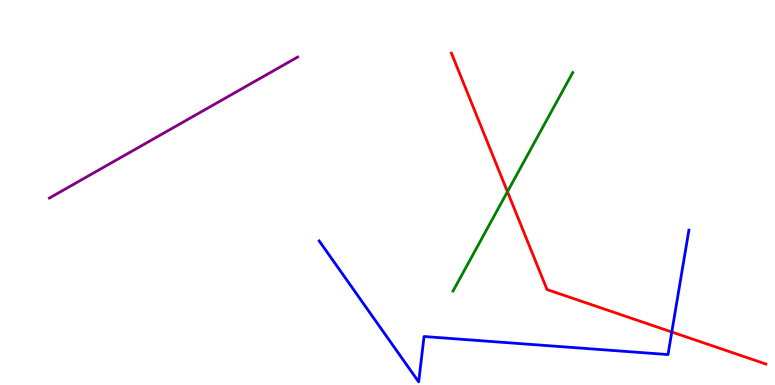[{'lines': ['blue', 'red'], 'intersections': [{'x': 8.67, 'y': 1.38}]}, {'lines': ['green', 'red'], 'intersections': [{'x': 6.55, 'y': 5.02}]}, {'lines': ['purple', 'red'], 'intersections': []}, {'lines': ['blue', 'green'], 'intersections': []}, {'lines': ['blue', 'purple'], 'intersections': []}, {'lines': ['green', 'purple'], 'intersections': []}]